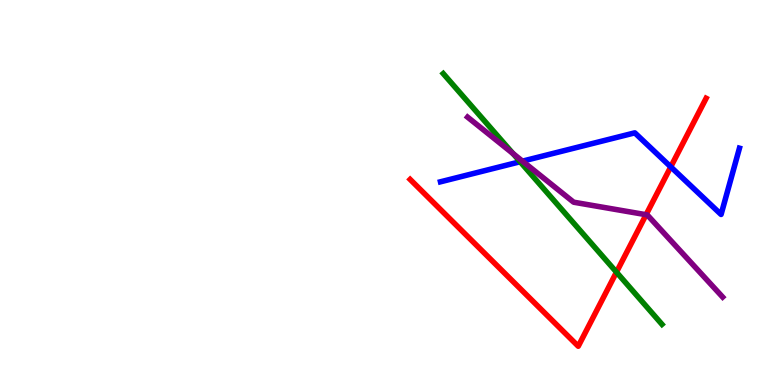[{'lines': ['blue', 'red'], 'intersections': [{'x': 8.65, 'y': 5.67}]}, {'lines': ['green', 'red'], 'intersections': [{'x': 7.95, 'y': 2.93}]}, {'lines': ['purple', 'red'], 'intersections': [{'x': 8.34, 'y': 4.42}]}, {'lines': ['blue', 'green'], 'intersections': [{'x': 6.71, 'y': 5.8}]}, {'lines': ['blue', 'purple'], 'intersections': [{'x': 6.74, 'y': 5.81}]}, {'lines': ['green', 'purple'], 'intersections': [{'x': 6.62, 'y': 6.01}]}]